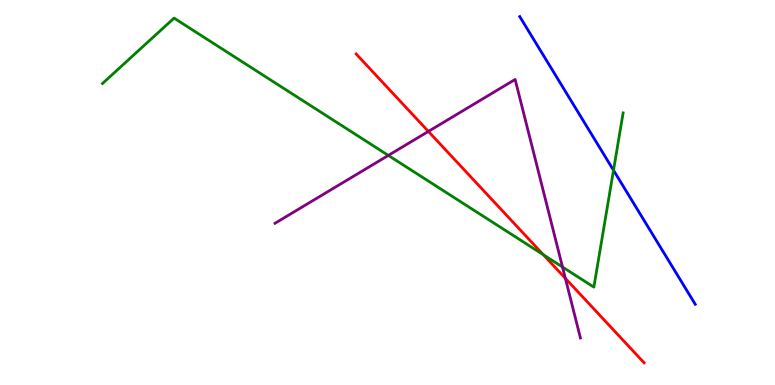[{'lines': ['blue', 'red'], 'intersections': []}, {'lines': ['green', 'red'], 'intersections': [{'x': 7.01, 'y': 3.38}]}, {'lines': ['purple', 'red'], 'intersections': [{'x': 5.53, 'y': 6.59}, {'x': 7.3, 'y': 2.77}]}, {'lines': ['blue', 'green'], 'intersections': [{'x': 7.92, 'y': 5.58}]}, {'lines': ['blue', 'purple'], 'intersections': []}, {'lines': ['green', 'purple'], 'intersections': [{'x': 5.01, 'y': 5.96}, {'x': 7.26, 'y': 3.06}]}]